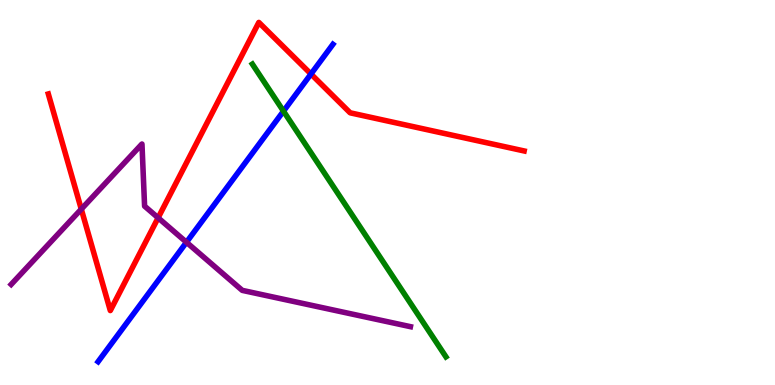[{'lines': ['blue', 'red'], 'intersections': [{'x': 4.01, 'y': 8.08}]}, {'lines': ['green', 'red'], 'intersections': []}, {'lines': ['purple', 'red'], 'intersections': [{'x': 1.05, 'y': 4.57}, {'x': 2.04, 'y': 4.34}]}, {'lines': ['blue', 'green'], 'intersections': [{'x': 3.66, 'y': 7.11}]}, {'lines': ['blue', 'purple'], 'intersections': [{'x': 2.41, 'y': 3.71}]}, {'lines': ['green', 'purple'], 'intersections': []}]